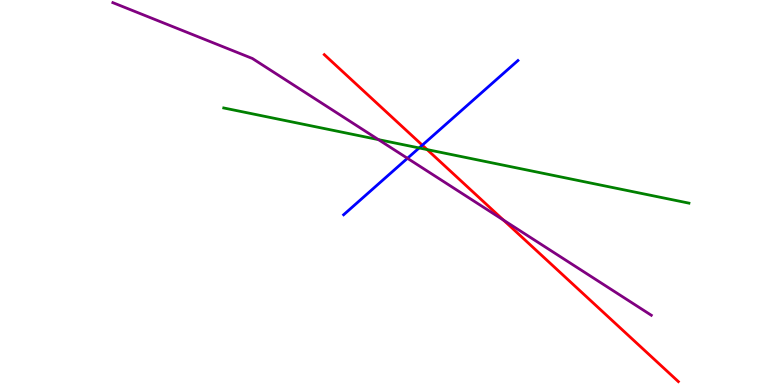[{'lines': ['blue', 'red'], 'intersections': [{'x': 5.45, 'y': 6.23}]}, {'lines': ['green', 'red'], 'intersections': [{'x': 5.51, 'y': 6.12}]}, {'lines': ['purple', 'red'], 'intersections': [{'x': 6.5, 'y': 4.28}]}, {'lines': ['blue', 'green'], 'intersections': [{'x': 5.41, 'y': 6.16}]}, {'lines': ['blue', 'purple'], 'intersections': [{'x': 5.26, 'y': 5.89}]}, {'lines': ['green', 'purple'], 'intersections': [{'x': 4.88, 'y': 6.37}]}]